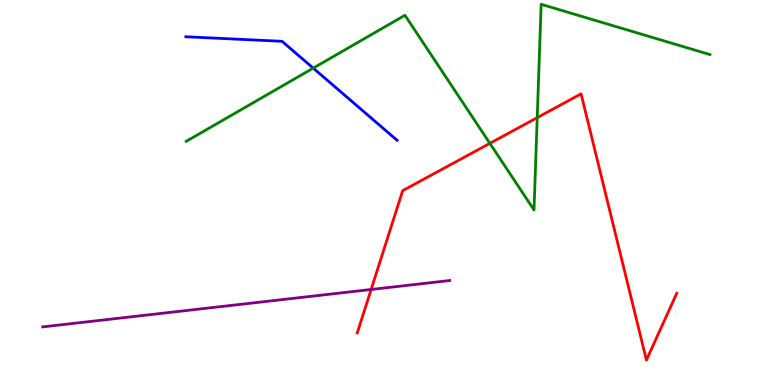[{'lines': ['blue', 'red'], 'intersections': []}, {'lines': ['green', 'red'], 'intersections': [{'x': 6.32, 'y': 6.28}, {'x': 6.93, 'y': 6.94}]}, {'lines': ['purple', 'red'], 'intersections': [{'x': 4.79, 'y': 2.48}]}, {'lines': ['blue', 'green'], 'intersections': [{'x': 4.04, 'y': 8.23}]}, {'lines': ['blue', 'purple'], 'intersections': []}, {'lines': ['green', 'purple'], 'intersections': []}]